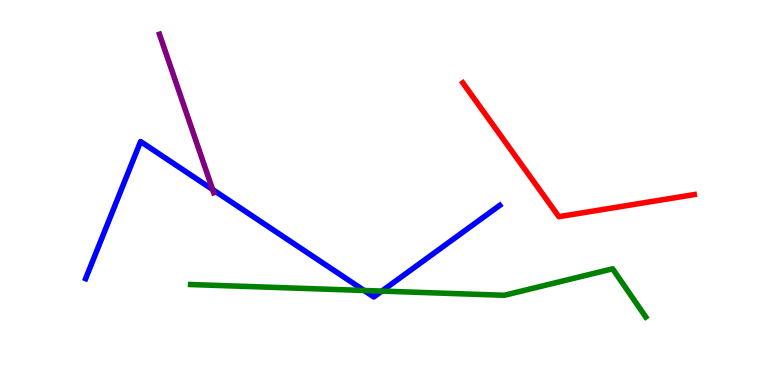[{'lines': ['blue', 'red'], 'intersections': []}, {'lines': ['green', 'red'], 'intersections': []}, {'lines': ['purple', 'red'], 'intersections': []}, {'lines': ['blue', 'green'], 'intersections': [{'x': 4.7, 'y': 2.46}, {'x': 4.93, 'y': 2.44}]}, {'lines': ['blue', 'purple'], 'intersections': [{'x': 2.74, 'y': 5.08}]}, {'lines': ['green', 'purple'], 'intersections': []}]